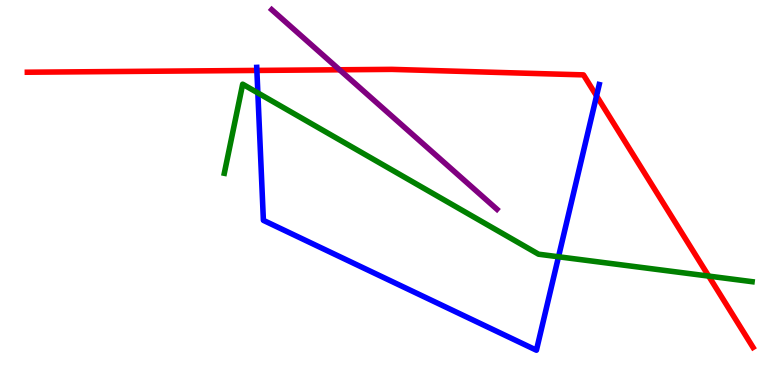[{'lines': ['blue', 'red'], 'intersections': [{'x': 3.31, 'y': 8.17}, {'x': 7.7, 'y': 7.51}]}, {'lines': ['green', 'red'], 'intersections': [{'x': 9.14, 'y': 2.83}]}, {'lines': ['purple', 'red'], 'intersections': [{'x': 4.38, 'y': 8.19}]}, {'lines': ['blue', 'green'], 'intersections': [{'x': 3.33, 'y': 7.59}, {'x': 7.21, 'y': 3.33}]}, {'lines': ['blue', 'purple'], 'intersections': []}, {'lines': ['green', 'purple'], 'intersections': []}]